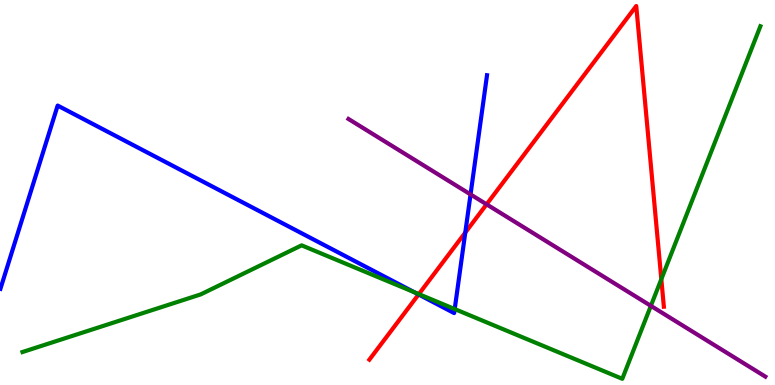[{'lines': ['blue', 'red'], 'intersections': [{'x': 5.4, 'y': 2.35}, {'x': 6.0, 'y': 3.96}]}, {'lines': ['green', 'red'], 'intersections': [{'x': 5.4, 'y': 2.36}, {'x': 8.53, 'y': 2.75}]}, {'lines': ['purple', 'red'], 'intersections': [{'x': 6.28, 'y': 4.69}]}, {'lines': ['blue', 'green'], 'intersections': [{'x': 5.35, 'y': 2.41}, {'x': 5.87, 'y': 1.97}]}, {'lines': ['blue', 'purple'], 'intersections': [{'x': 6.07, 'y': 4.95}]}, {'lines': ['green', 'purple'], 'intersections': [{'x': 8.4, 'y': 2.06}]}]